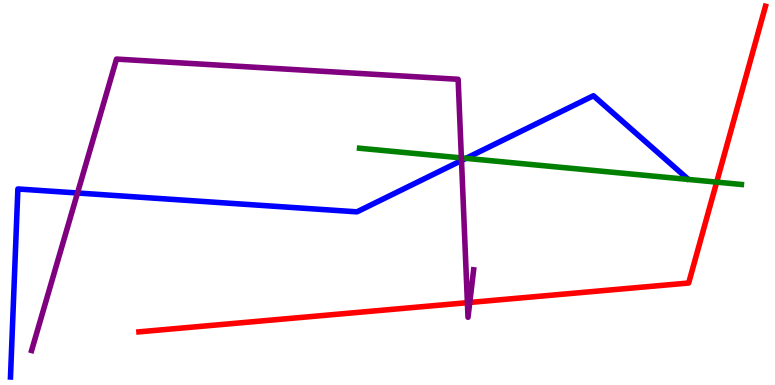[{'lines': ['blue', 'red'], 'intersections': []}, {'lines': ['green', 'red'], 'intersections': [{'x': 9.25, 'y': 5.27}]}, {'lines': ['purple', 'red'], 'intersections': [{'x': 6.03, 'y': 2.14}, {'x': 6.06, 'y': 2.14}]}, {'lines': ['blue', 'green'], 'intersections': [{'x': 6.01, 'y': 5.89}]}, {'lines': ['blue', 'purple'], 'intersections': [{'x': 1.0, 'y': 4.99}, {'x': 5.95, 'y': 5.83}]}, {'lines': ['green', 'purple'], 'intersections': [{'x': 5.95, 'y': 5.9}]}]